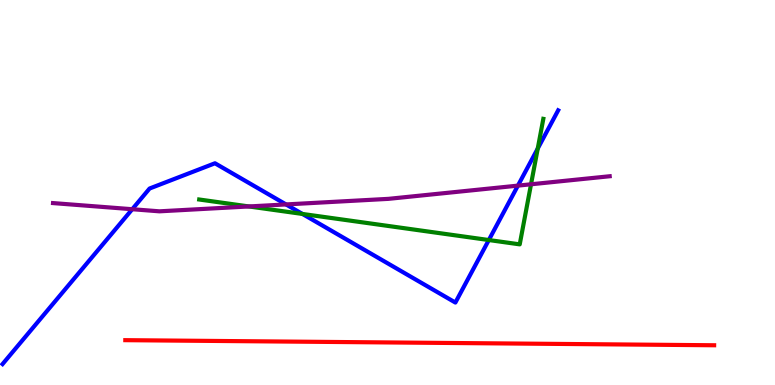[{'lines': ['blue', 'red'], 'intersections': []}, {'lines': ['green', 'red'], 'intersections': []}, {'lines': ['purple', 'red'], 'intersections': []}, {'lines': ['blue', 'green'], 'intersections': [{'x': 3.9, 'y': 4.44}, {'x': 6.31, 'y': 3.77}, {'x': 6.94, 'y': 6.14}]}, {'lines': ['blue', 'purple'], 'intersections': [{'x': 1.71, 'y': 4.57}, {'x': 3.69, 'y': 4.69}, {'x': 6.68, 'y': 5.18}]}, {'lines': ['green', 'purple'], 'intersections': [{'x': 3.21, 'y': 4.64}, {'x': 6.85, 'y': 5.21}]}]